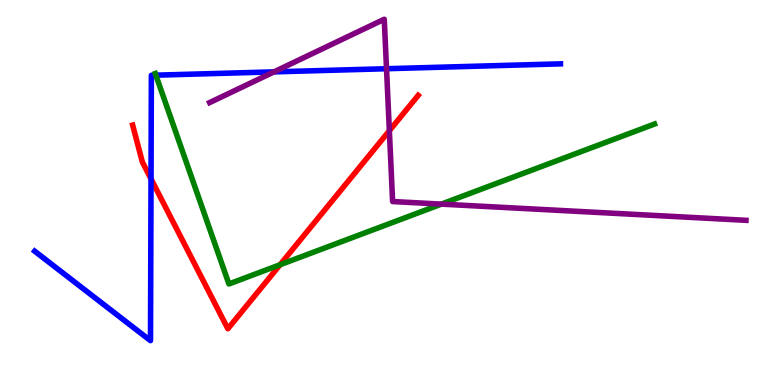[{'lines': ['blue', 'red'], 'intersections': [{'x': 1.95, 'y': 5.35}]}, {'lines': ['green', 'red'], 'intersections': [{'x': 3.61, 'y': 3.12}]}, {'lines': ['purple', 'red'], 'intersections': [{'x': 5.02, 'y': 6.6}]}, {'lines': ['blue', 'green'], 'intersections': [{'x': 2.01, 'y': 8.05}]}, {'lines': ['blue', 'purple'], 'intersections': [{'x': 3.54, 'y': 8.13}, {'x': 4.99, 'y': 8.22}]}, {'lines': ['green', 'purple'], 'intersections': [{'x': 5.7, 'y': 4.7}]}]